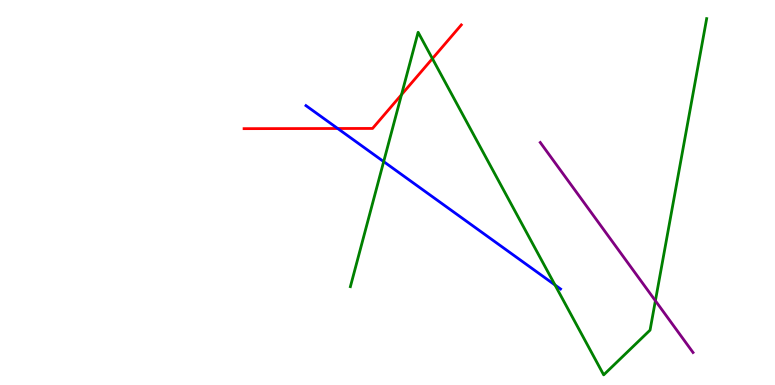[{'lines': ['blue', 'red'], 'intersections': [{'x': 4.36, 'y': 6.66}]}, {'lines': ['green', 'red'], 'intersections': [{'x': 5.18, 'y': 7.54}, {'x': 5.58, 'y': 8.48}]}, {'lines': ['purple', 'red'], 'intersections': []}, {'lines': ['blue', 'green'], 'intersections': [{'x': 4.95, 'y': 5.8}, {'x': 7.16, 'y': 2.6}]}, {'lines': ['blue', 'purple'], 'intersections': []}, {'lines': ['green', 'purple'], 'intersections': [{'x': 8.46, 'y': 2.19}]}]